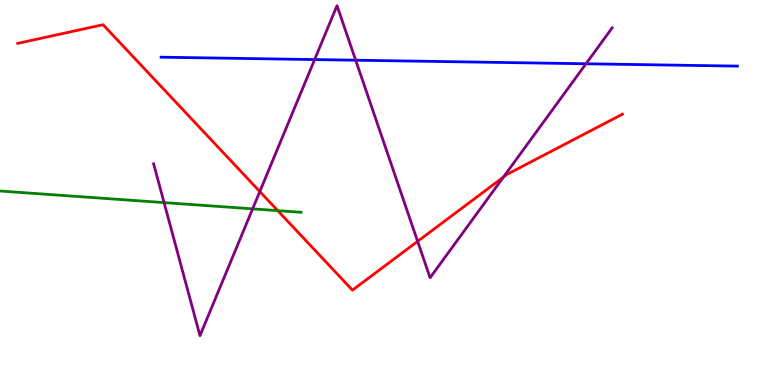[{'lines': ['blue', 'red'], 'intersections': []}, {'lines': ['green', 'red'], 'intersections': [{'x': 3.58, 'y': 4.53}]}, {'lines': ['purple', 'red'], 'intersections': [{'x': 3.35, 'y': 5.02}, {'x': 5.39, 'y': 3.73}, {'x': 6.5, 'y': 5.4}]}, {'lines': ['blue', 'green'], 'intersections': []}, {'lines': ['blue', 'purple'], 'intersections': [{'x': 4.06, 'y': 8.45}, {'x': 4.59, 'y': 8.44}, {'x': 7.56, 'y': 8.34}]}, {'lines': ['green', 'purple'], 'intersections': [{'x': 2.12, 'y': 4.74}, {'x': 3.26, 'y': 4.58}]}]